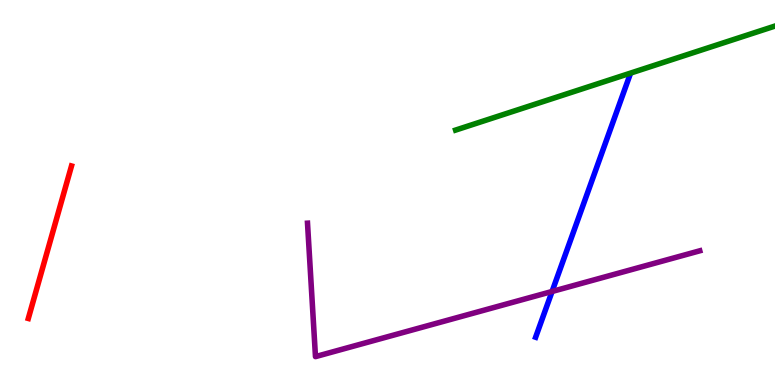[{'lines': ['blue', 'red'], 'intersections': []}, {'lines': ['green', 'red'], 'intersections': []}, {'lines': ['purple', 'red'], 'intersections': []}, {'lines': ['blue', 'green'], 'intersections': []}, {'lines': ['blue', 'purple'], 'intersections': [{'x': 7.12, 'y': 2.43}]}, {'lines': ['green', 'purple'], 'intersections': []}]